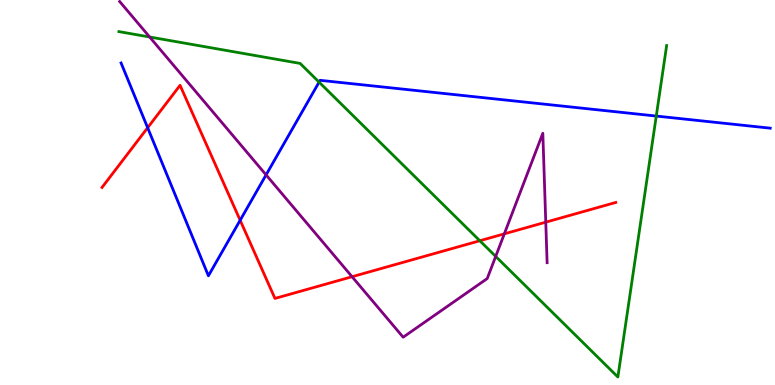[{'lines': ['blue', 'red'], 'intersections': [{'x': 1.91, 'y': 6.68}, {'x': 3.1, 'y': 4.28}]}, {'lines': ['green', 'red'], 'intersections': [{'x': 6.19, 'y': 3.75}]}, {'lines': ['purple', 'red'], 'intersections': [{'x': 4.54, 'y': 2.81}, {'x': 6.51, 'y': 3.93}, {'x': 7.04, 'y': 4.23}]}, {'lines': ['blue', 'green'], 'intersections': [{'x': 4.12, 'y': 7.87}, {'x': 8.47, 'y': 6.99}]}, {'lines': ['blue', 'purple'], 'intersections': [{'x': 3.43, 'y': 5.46}]}, {'lines': ['green', 'purple'], 'intersections': [{'x': 1.93, 'y': 9.04}, {'x': 6.4, 'y': 3.34}]}]